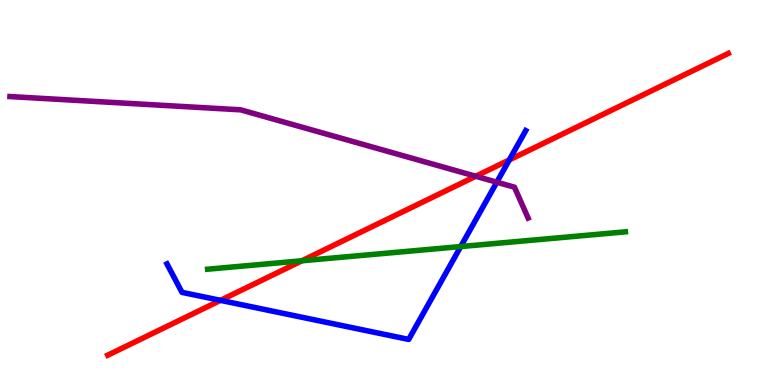[{'lines': ['blue', 'red'], 'intersections': [{'x': 2.85, 'y': 2.2}, {'x': 6.57, 'y': 5.85}]}, {'lines': ['green', 'red'], 'intersections': [{'x': 3.9, 'y': 3.23}]}, {'lines': ['purple', 'red'], 'intersections': [{'x': 6.14, 'y': 5.42}]}, {'lines': ['blue', 'green'], 'intersections': [{'x': 5.94, 'y': 3.6}]}, {'lines': ['blue', 'purple'], 'intersections': [{'x': 6.41, 'y': 5.27}]}, {'lines': ['green', 'purple'], 'intersections': []}]